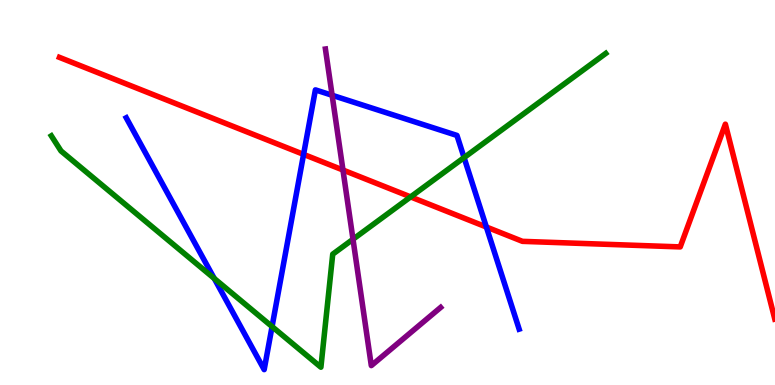[{'lines': ['blue', 'red'], 'intersections': [{'x': 3.92, 'y': 5.99}, {'x': 6.28, 'y': 4.1}]}, {'lines': ['green', 'red'], 'intersections': [{'x': 5.3, 'y': 4.89}]}, {'lines': ['purple', 'red'], 'intersections': [{'x': 4.43, 'y': 5.58}]}, {'lines': ['blue', 'green'], 'intersections': [{'x': 2.76, 'y': 2.77}, {'x': 3.51, 'y': 1.52}, {'x': 5.99, 'y': 5.91}]}, {'lines': ['blue', 'purple'], 'intersections': [{'x': 4.29, 'y': 7.53}]}, {'lines': ['green', 'purple'], 'intersections': [{'x': 4.55, 'y': 3.79}]}]